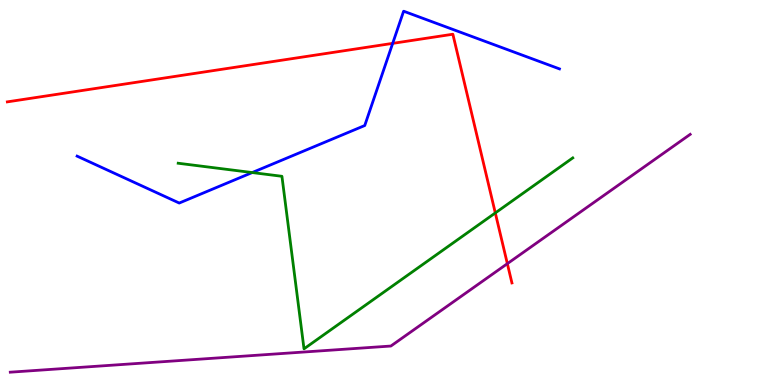[{'lines': ['blue', 'red'], 'intersections': [{'x': 5.07, 'y': 8.87}]}, {'lines': ['green', 'red'], 'intersections': [{'x': 6.39, 'y': 4.47}]}, {'lines': ['purple', 'red'], 'intersections': [{'x': 6.55, 'y': 3.15}]}, {'lines': ['blue', 'green'], 'intersections': [{'x': 3.25, 'y': 5.52}]}, {'lines': ['blue', 'purple'], 'intersections': []}, {'lines': ['green', 'purple'], 'intersections': []}]